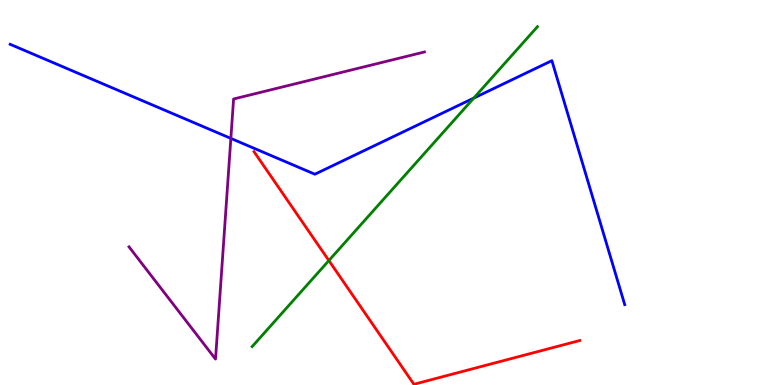[{'lines': ['blue', 'red'], 'intersections': []}, {'lines': ['green', 'red'], 'intersections': [{'x': 4.24, 'y': 3.23}]}, {'lines': ['purple', 'red'], 'intersections': []}, {'lines': ['blue', 'green'], 'intersections': [{'x': 6.11, 'y': 7.45}]}, {'lines': ['blue', 'purple'], 'intersections': [{'x': 2.98, 'y': 6.41}]}, {'lines': ['green', 'purple'], 'intersections': []}]